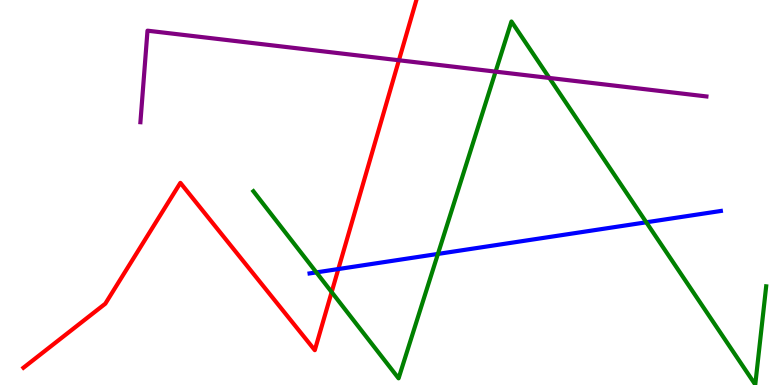[{'lines': ['blue', 'red'], 'intersections': [{'x': 4.37, 'y': 3.01}]}, {'lines': ['green', 'red'], 'intersections': [{'x': 4.28, 'y': 2.41}]}, {'lines': ['purple', 'red'], 'intersections': [{'x': 5.15, 'y': 8.43}]}, {'lines': ['blue', 'green'], 'intersections': [{'x': 4.08, 'y': 2.92}, {'x': 5.65, 'y': 3.4}, {'x': 8.34, 'y': 4.23}]}, {'lines': ['blue', 'purple'], 'intersections': []}, {'lines': ['green', 'purple'], 'intersections': [{'x': 6.39, 'y': 8.14}, {'x': 7.09, 'y': 7.98}]}]